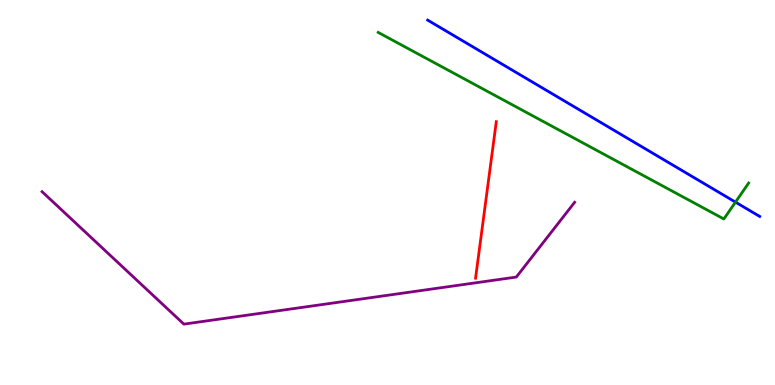[{'lines': ['blue', 'red'], 'intersections': []}, {'lines': ['green', 'red'], 'intersections': []}, {'lines': ['purple', 'red'], 'intersections': []}, {'lines': ['blue', 'green'], 'intersections': [{'x': 9.49, 'y': 4.75}]}, {'lines': ['blue', 'purple'], 'intersections': []}, {'lines': ['green', 'purple'], 'intersections': []}]